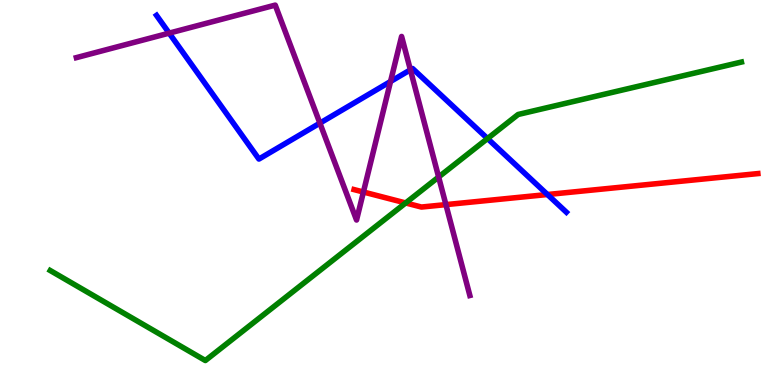[{'lines': ['blue', 'red'], 'intersections': [{'x': 7.06, 'y': 4.95}]}, {'lines': ['green', 'red'], 'intersections': [{'x': 5.23, 'y': 4.73}]}, {'lines': ['purple', 'red'], 'intersections': [{'x': 4.69, 'y': 5.01}, {'x': 5.75, 'y': 4.69}]}, {'lines': ['blue', 'green'], 'intersections': [{'x': 6.29, 'y': 6.4}]}, {'lines': ['blue', 'purple'], 'intersections': [{'x': 2.18, 'y': 9.14}, {'x': 4.13, 'y': 6.8}, {'x': 5.04, 'y': 7.88}, {'x': 5.3, 'y': 8.19}]}, {'lines': ['green', 'purple'], 'intersections': [{'x': 5.66, 'y': 5.4}]}]